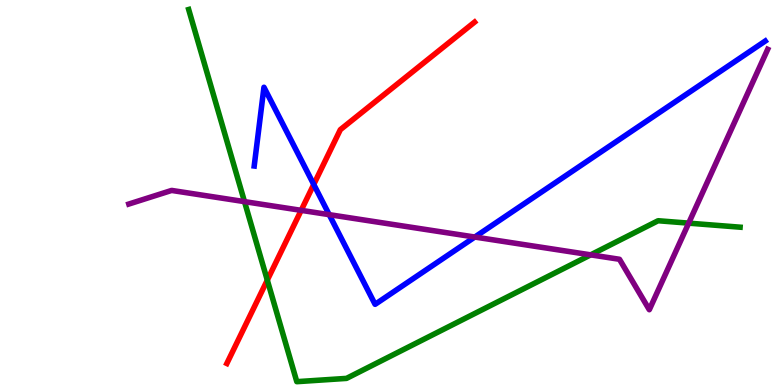[{'lines': ['blue', 'red'], 'intersections': [{'x': 4.05, 'y': 5.21}]}, {'lines': ['green', 'red'], 'intersections': [{'x': 3.45, 'y': 2.72}]}, {'lines': ['purple', 'red'], 'intersections': [{'x': 3.89, 'y': 4.54}]}, {'lines': ['blue', 'green'], 'intersections': []}, {'lines': ['blue', 'purple'], 'intersections': [{'x': 4.25, 'y': 4.42}, {'x': 6.13, 'y': 3.84}]}, {'lines': ['green', 'purple'], 'intersections': [{'x': 3.15, 'y': 4.76}, {'x': 7.62, 'y': 3.38}, {'x': 8.89, 'y': 4.2}]}]